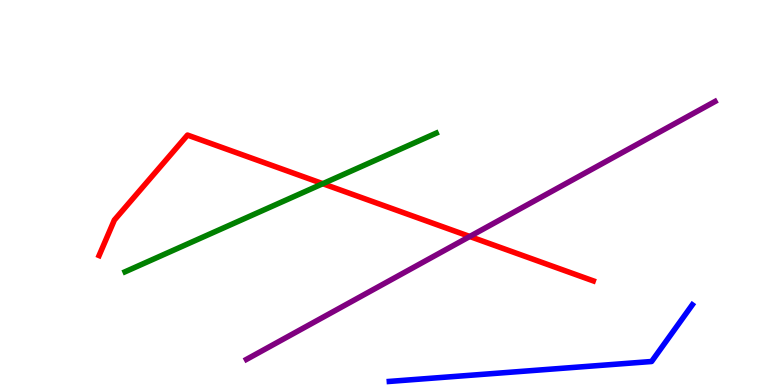[{'lines': ['blue', 'red'], 'intersections': []}, {'lines': ['green', 'red'], 'intersections': [{'x': 4.17, 'y': 5.23}]}, {'lines': ['purple', 'red'], 'intersections': [{'x': 6.06, 'y': 3.86}]}, {'lines': ['blue', 'green'], 'intersections': []}, {'lines': ['blue', 'purple'], 'intersections': []}, {'lines': ['green', 'purple'], 'intersections': []}]